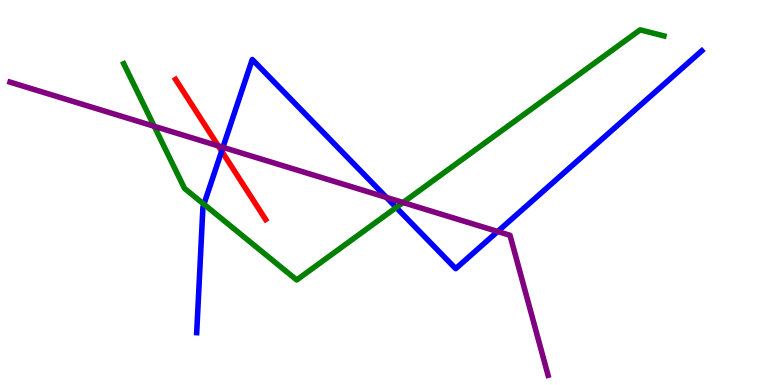[{'lines': ['blue', 'red'], 'intersections': [{'x': 2.86, 'y': 6.07}]}, {'lines': ['green', 'red'], 'intersections': []}, {'lines': ['purple', 'red'], 'intersections': [{'x': 2.82, 'y': 6.21}]}, {'lines': ['blue', 'green'], 'intersections': [{'x': 2.63, 'y': 4.69}, {'x': 5.11, 'y': 4.61}]}, {'lines': ['blue', 'purple'], 'intersections': [{'x': 2.88, 'y': 6.17}, {'x': 4.99, 'y': 4.87}, {'x': 6.42, 'y': 3.99}]}, {'lines': ['green', 'purple'], 'intersections': [{'x': 1.99, 'y': 6.72}, {'x': 5.2, 'y': 4.74}]}]